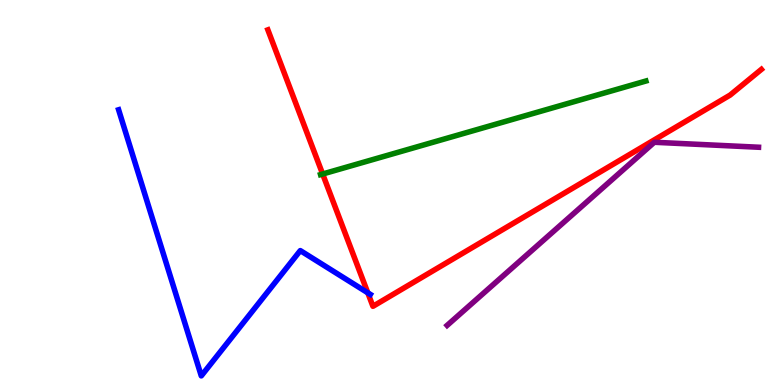[{'lines': ['blue', 'red'], 'intersections': [{'x': 4.75, 'y': 2.39}]}, {'lines': ['green', 'red'], 'intersections': [{'x': 4.16, 'y': 5.48}]}, {'lines': ['purple', 'red'], 'intersections': []}, {'lines': ['blue', 'green'], 'intersections': []}, {'lines': ['blue', 'purple'], 'intersections': []}, {'lines': ['green', 'purple'], 'intersections': []}]